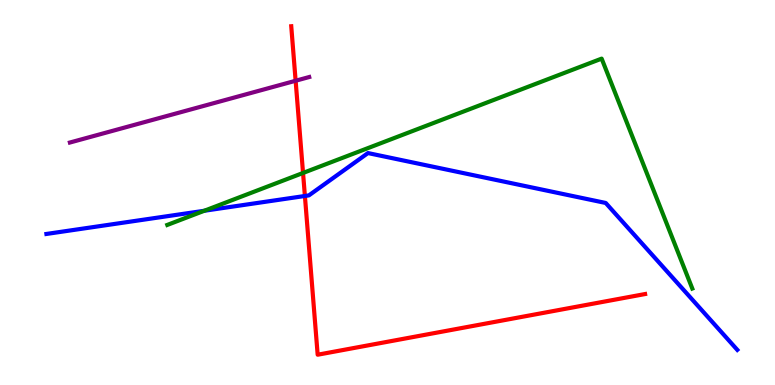[{'lines': ['blue', 'red'], 'intersections': [{'x': 3.93, 'y': 4.91}]}, {'lines': ['green', 'red'], 'intersections': [{'x': 3.91, 'y': 5.51}]}, {'lines': ['purple', 'red'], 'intersections': [{'x': 3.81, 'y': 7.9}]}, {'lines': ['blue', 'green'], 'intersections': [{'x': 2.64, 'y': 4.53}]}, {'lines': ['blue', 'purple'], 'intersections': []}, {'lines': ['green', 'purple'], 'intersections': []}]